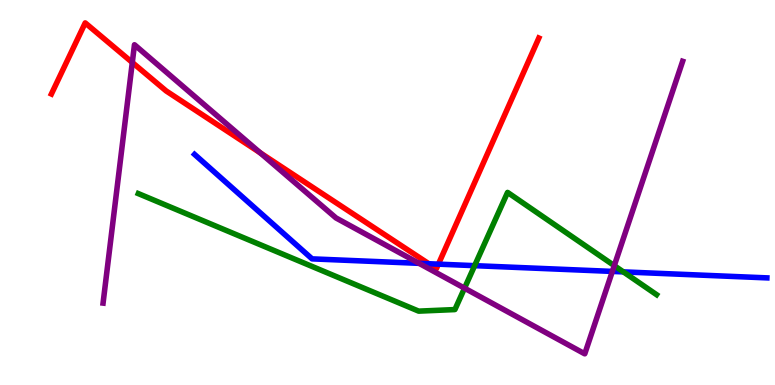[{'lines': ['blue', 'red'], 'intersections': [{'x': 5.53, 'y': 3.15}, {'x': 5.66, 'y': 3.14}]}, {'lines': ['green', 'red'], 'intersections': []}, {'lines': ['purple', 'red'], 'intersections': [{'x': 1.71, 'y': 8.38}, {'x': 3.36, 'y': 6.03}]}, {'lines': ['blue', 'green'], 'intersections': [{'x': 6.12, 'y': 3.1}, {'x': 8.04, 'y': 2.94}]}, {'lines': ['blue', 'purple'], 'intersections': [{'x': 5.41, 'y': 3.16}, {'x': 7.9, 'y': 2.95}]}, {'lines': ['green', 'purple'], 'intersections': [{'x': 5.99, 'y': 2.52}, {'x': 7.93, 'y': 3.1}]}]